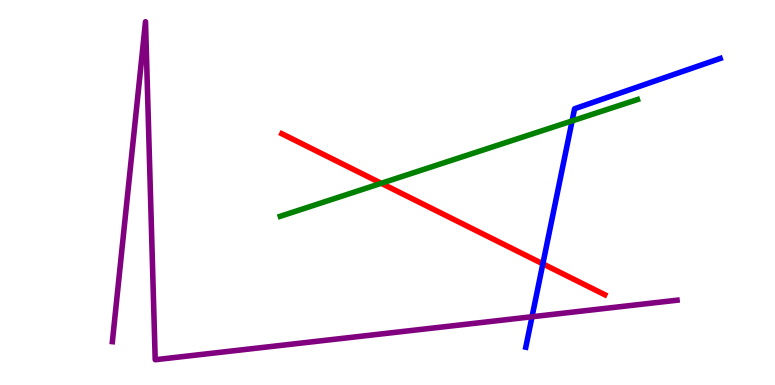[{'lines': ['blue', 'red'], 'intersections': [{'x': 7.0, 'y': 3.15}]}, {'lines': ['green', 'red'], 'intersections': [{'x': 4.92, 'y': 5.24}]}, {'lines': ['purple', 'red'], 'intersections': []}, {'lines': ['blue', 'green'], 'intersections': [{'x': 7.38, 'y': 6.86}]}, {'lines': ['blue', 'purple'], 'intersections': [{'x': 6.86, 'y': 1.77}]}, {'lines': ['green', 'purple'], 'intersections': []}]